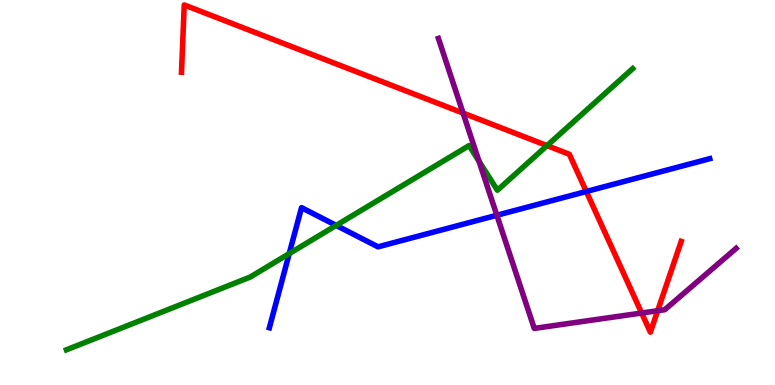[{'lines': ['blue', 'red'], 'intersections': [{'x': 7.57, 'y': 5.03}]}, {'lines': ['green', 'red'], 'intersections': [{'x': 7.06, 'y': 6.22}]}, {'lines': ['purple', 'red'], 'intersections': [{'x': 5.98, 'y': 7.06}, {'x': 8.28, 'y': 1.87}, {'x': 8.49, 'y': 1.93}]}, {'lines': ['blue', 'green'], 'intersections': [{'x': 3.73, 'y': 3.41}, {'x': 4.34, 'y': 4.15}]}, {'lines': ['blue', 'purple'], 'intersections': [{'x': 6.41, 'y': 4.41}]}, {'lines': ['green', 'purple'], 'intersections': [{'x': 6.18, 'y': 5.81}]}]